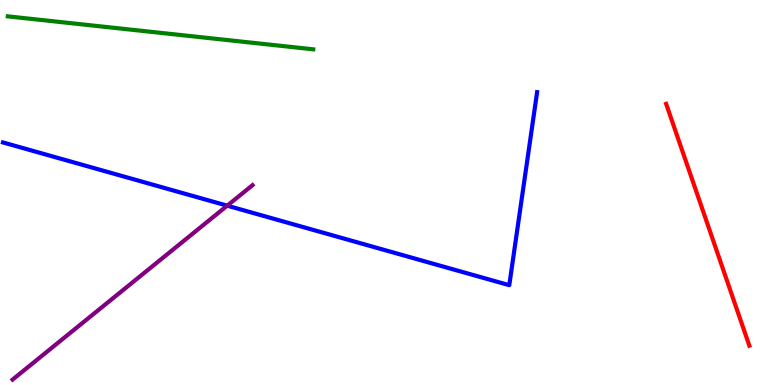[{'lines': ['blue', 'red'], 'intersections': []}, {'lines': ['green', 'red'], 'intersections': []}, {'lines': ['purple', 'red'], 'intersections': []}, {'lines': ['blue', 'green'], 'intersections': []}, {'lines': ['blue', 'purple'], 'intersections': [{'x': 2.93, 'y': 4.66}]}, {'lines': ['green', 'purple'], 'intersections': []}]